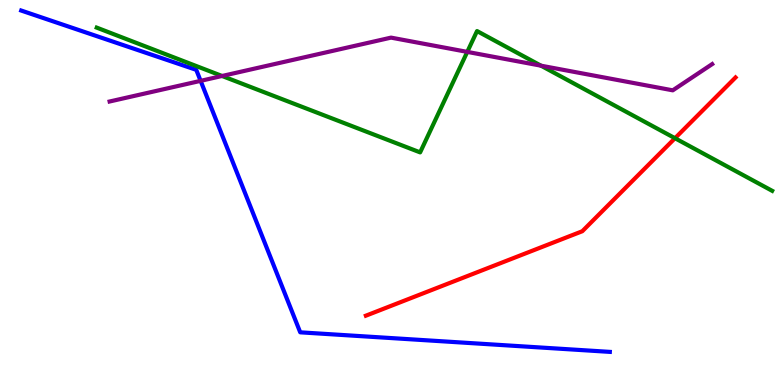[{'lines': ['blue', 'red'], 'intersections': []}, {'lines': ['green', 'red'], 'intersections': [{'x': 8.71, 'y': 6.41}]}, {'lines': ['purple', 'red'], 'intersections': []}, {'lines': ['blue', 'green'], 'intersections': []}, {'lines': ['blue', 'purple'], 'intersections': [{'x': 2.59, 'y': 7.9}]}, {'lines': ['green', 'purple'], 'intersections': [{'x': 2.87, 'y': 8.03}, {'x': 6.03, 'y': 8.65}, {'x': 6.98, 'y': 8.29}]}]